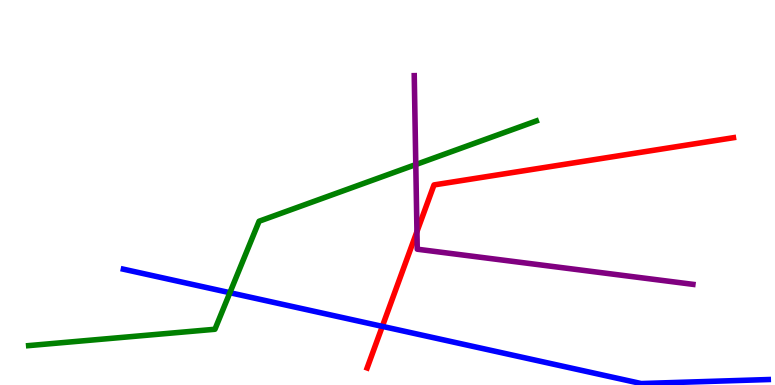[{'lines': ['blue', 'red'], 'intersections': [{'x': 4.93, 'y': 1.52}]}, {'lines': ['green', 'red'], 'intersections': []}, {'lines': ['purple', 'red'], 'intersections': [{'x': 5.38, 'y': 3.98}]}, {'lines': ['blue', 'green'], 'intersections': [{'x': 2.97, 'y': 2.4}]}, {'lines': ['blue', 'purple'], 'intersections': []}, {'lines': ['green', 'purple'], 'intersections': [{'x': 5.36, 'y': 5.73}]}]